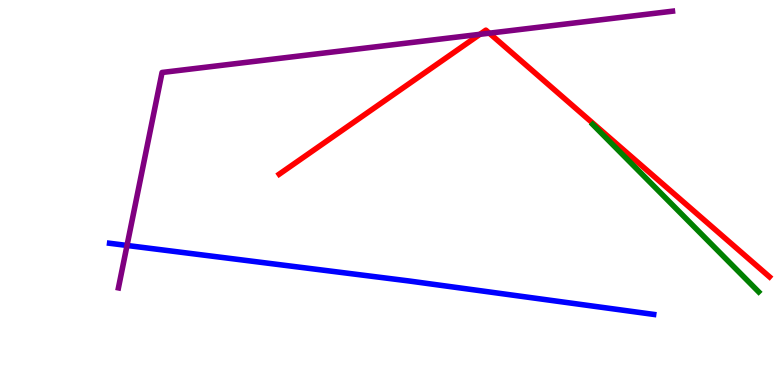[{'lines': ['blue', 'red'], 'intersections': []}, {'lines': ['green', 'red'], 'intersections': []}, {'lines': ['purple', 'red'], 'intersections': [{'x': 6.19, 'y': 9.11}, {'x': 6.31, 'y': 9.14}]}, {'lines': ['blue', 'green'], 'intersections': []}, {'lines': ['blue', 'purple'], 'intersections': [{'x': 1.64, 'y': 3.62}]}, {'lines': ['green', 'purple'], 'intersections': []}]